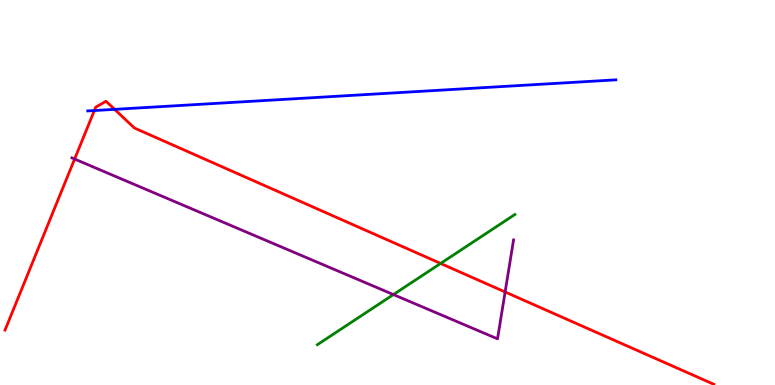[{'lines': ['blue', 'red'], 'intersections': [{'x': 1.22, 'y': 7.13}, {'x': 1.48, 'y': 7.16}]}, {'lines': ['green', 'red'], 'intersections': [{'x': 5.69, 'y': 3.16}]}, {'lines': ['purple', 'red'], 'intersections': [{'x': 0.963, 'y': 5.87}, {'x': 6.52, 'y': 2.42}]}, {'lines': ['blue', 'green'], 'intersections': []}, {'lines': ['blue', 'purple'], 'intersections': []}, {'lines': ['green', 'purple'], 'intersections': [{'x': 5.08, 'y': 2.35}]}]